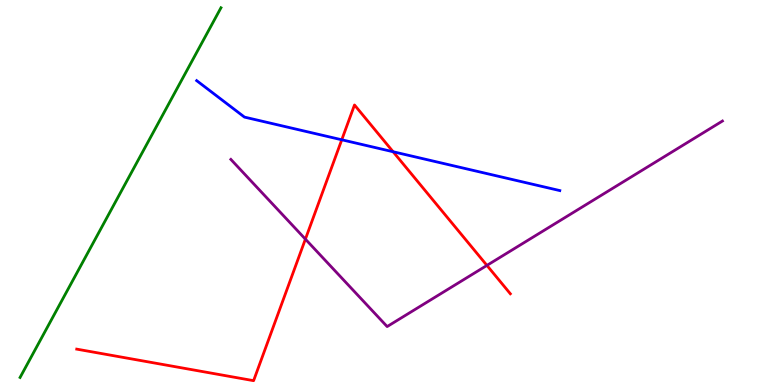[{'lines': ['blue', 'red'], 'intersections': [{'x': 4.41, 'y': 6.37}, {'x': 5.07, 'y': 6.06}]}, {'lines': ['green', 'red'], 'intersections': []}, {'lines': ['purple', 'red'], 'intersections': [{'x': 3.94, 'y': 3.79}, {'x': 6.28, 'y': 3.11}]}, {'lines': ['blue', 'green'], 'intersections': []}, {'lines': ['blue', 'purple'], 'intersections': []}, {'lines': ['green', 'purple'], 'intersections': []}]